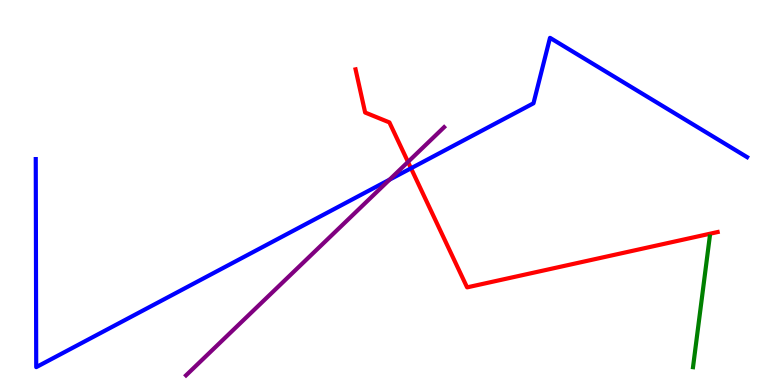[{'lines': ['blue', 'red'], 'intersections': [{'x': 5.3, 'y': 5.63}]}, {'lines': ['green', 'red'], 'intersections': []}, {'lines': ['purple', 'red'], 'intersections': [{'x': 5.26, 'y': 5.79}]}, {'lines': ['blue', 'green'], 'intersections': []}, {'lines': ['blue', 'purple'], 'intersections': [{'x': 5.03, 'y': 5.33}]}, {'lines': ['green', 'purple'], 'intersections': []}]